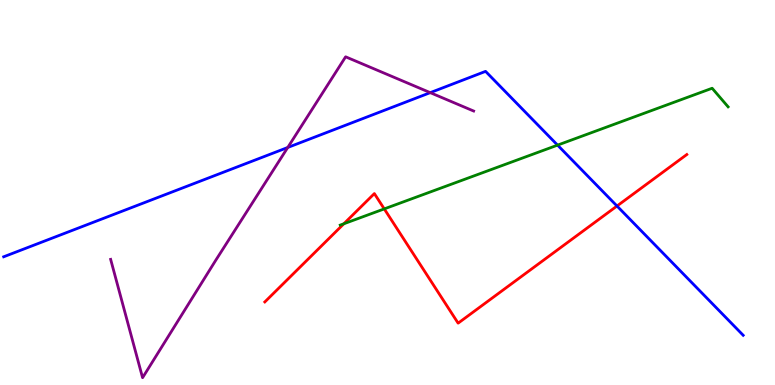[{'lines': ['blue', 'red'], 'intersections': [{'x': 7.96, 'y': 4.65}]}, {'lines': ['green', 'red'], 'intersections': [{'x': 4.44, 'y': 4.19}, {'x': 4.96, 'y': 4.57}]}, {'lines': ['purple', 'red'], 'intersections': []}, {'lines': ['blue', 'green'], 'intersections': [{'x': 7.19, 'y': 6.23}]}, {'lines': ['blue', 'purple'], 'intersections': [{'x': 3.71, 'y': 6.17}, {'x': 5.55, 'y': 7.59}]}, {'lines': ['green', 'purple'], 'intersections': []}]